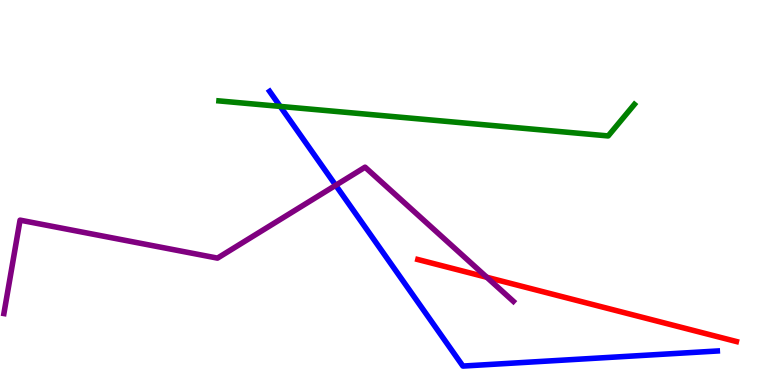[{'lines': ['blue', 'red'], 'intersections': []}, {'lines': ['green', 'red'], 'intersections': []}, {'lines': ['purple', 'red'], 'intersections': [{'x': 6.28, 'y': 2.8}]}, {'lines': ['blue', 'green'], 'intersections': [{'x': 3.62, 'y': 7.24}]}, {'lines': ['blue', 'purple'], 'intersections': [{'x': 4.33, 'y': 5.19}]}, {'lines': ['green', 'purple'], 'intersections': []}]